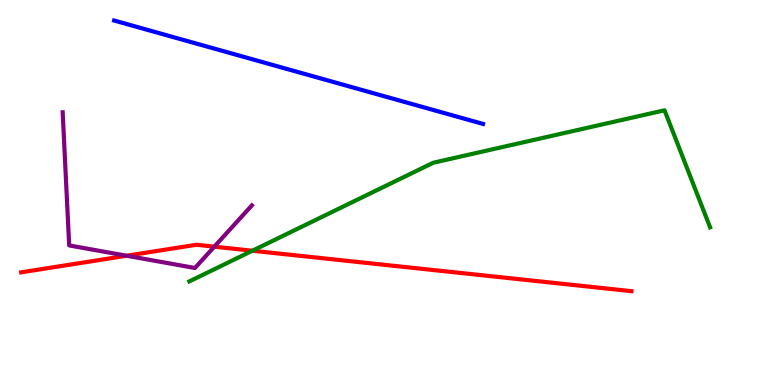[{'lines': ['blue', 'red'], 'intersections': []}, {'lines': ['green', 'red'], 'intersections': [{'x': 3.26, 'y': 3.49}]}, {'lines': ['purple', 'red'], 'intersections': [{'x': 1.63, 'y': 3.36}, {'x': 2.77, 'y': 3.59}]}, {'lines': ['blue', 'green'], 'intersections': []}, {'lines': ['blue', 'purple'], 'intersections': []}, {'lines': ['green', 'purple'], 'intersections': []}]